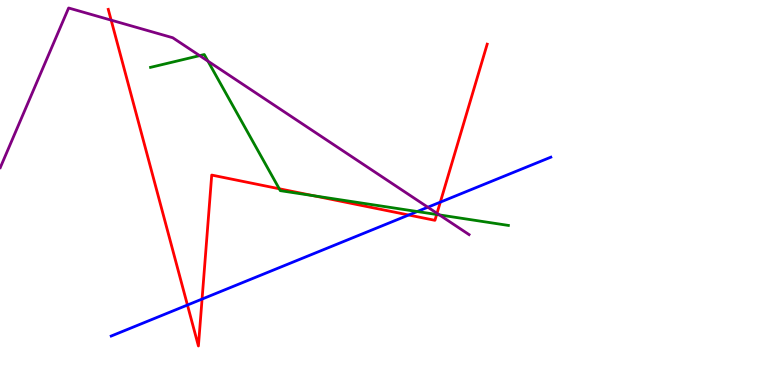[{'lines': ['blue', 'red'], 'intersections': [{'x': 2.42, 'y': 2.08}, {'x': 2.61, 'y': 2.23}, {'x': 5.27, 'y': 4.42}, {'x': 5.68, 'y': 4.75}]}, {'lines': ['green', 'red'], 'intersections': [{'x': 3.6, 'y': 5.1}, {'x': 4.05, 'y': 4.92}, {'x': 5.63, 'y': 4.43}]}, {'lines': ['purple', 'red'], 'intersections': [{'x': 1.43, 'y': 9.48}, {'x': 5.64, 'y': 4.46}]}, {'lines': ['blue', 'green'], 'intersections': [{'x': 5.38, 'y': 4.51}]}, {'lines': ['blue', 'purple'], 'intersections': [{'x': 5.52, 'y': 4.62}]}, {'lines': ['green', 'purple'], 'intersections': [{'x': 2.58, 'y': 8.56}, {'x': 2.68, 'y': 8.41}, {'x': 5.67, 'y': 4.42}]}]